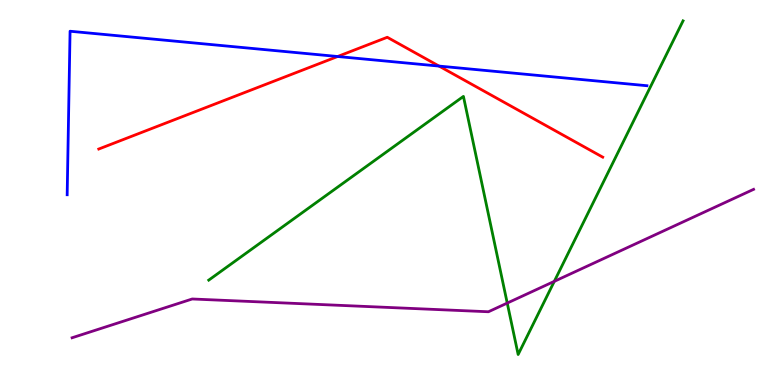[{'lines': ['blue', 'red'], 'intersections': [{'x': 4.36, 'y': 8.53}, {'x': 5.67, 'y': 8.28}]}, {'lines': ['green', 'red'], 'intersections': []}, {'lines': ['purple', 'red'], 'intersections': []}, {'lines': ['blue', 'green'], 'intersections': []}, {'lines': ['blue', 'purple'], 'intersections': []}, {'lines': ['green', 'purple'], 'intersections': [{'x': 6.55, 'y': 2.13}, {'x': 7.15, 'y': 2.69}]}]